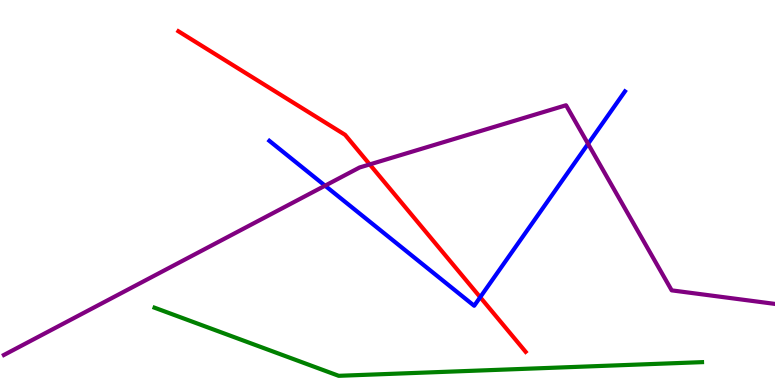[{'lines': ['blue', 'red'], 'intersections': [{'x': 6.2, 'y': 2.28}]}, {'lines': ['green', 'red'], 'intersections': []}, {'lines': ['purple', 'red'], 'intersections': [{'x': 4.77, 'y': 5.73}]}, {'lines': ['blue', 'green'], 'intersections': []}, {'lines': ['blue', 'purple'], 'intersections': [{'x': 4.19, 'y': 5.18}, {'x': 7.59, 'y': 6.26}]}, {'lines': ['green', 'purple'], 'intersections': []}]